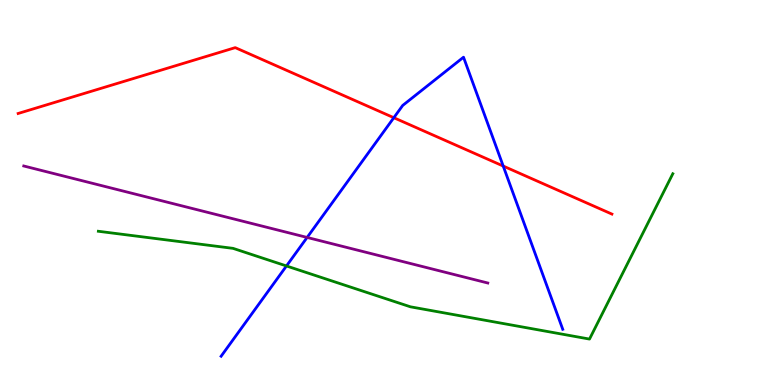[{'lines': ['blue', 'red'], 'intersections': [{'x': 5.08, 'y': 6.94}, {'x': 6.49, 'y': 5.69}]}, {'lines': ['green', 'red'], 'intersections': []}, {'lines': ['purple', 'red'], 'intersections': []}, {'lines': ['blue', 'green'], 'intersections': [{'x': 3.7, 'y': 3.09}]}, {'lines': ['blue', 'purple'], 'intersections': [{'x': 3.96, 'y': 3.83}]}, {'lines': ['green', 'purple'], 'intersections': []}]